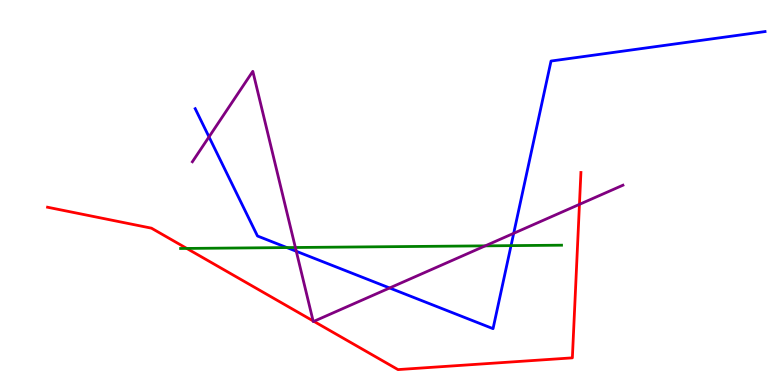[{'lines': ['blue', 'red'], 'intersections': []}, {'lines': ['green', 'red'], 'intersections': [{'x': 2.41, 'y': 3.55}]}, {'lines': ['purple', 'red'], 'intersections': [{'x': 4.04, 'y': 1.66}, {'x': 4.05, 'y': 1.65}, {'x': 7.48, 'y': 4.69}]}, {'lines': ['blue', 'green'], 'intersections': [{'x': 3.7, 'y': 3.57}, {'x': 6.59, 'y': 3.62}]}, {'lines': ['blue', 'purple'], 'intersections': [{'x': 2.7, 'y': 6.44}, {'x': 3.82, 'y': 3.47}, {'x': 5.03, 'y': 2.52}, {'x': 6.63, 'y': 3.94}]}, {'lines': ['green', 'purple'], 'intersections': [{'x': 3.81, 'y': 3.57}, {'x': 6.26, 'y': 3.61}]}]